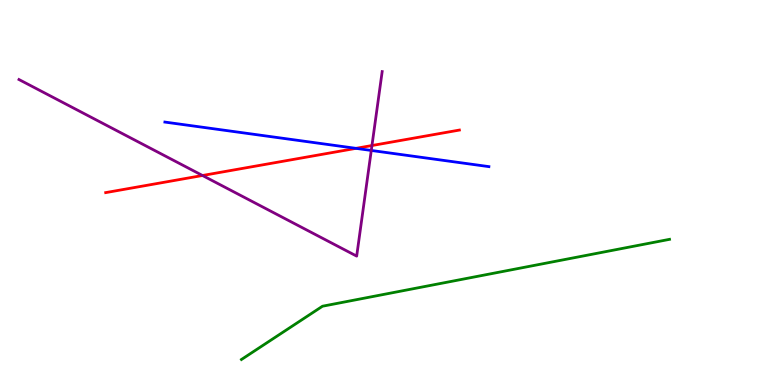[{'lines': ['blue', 'red'], 'intersections': [{'x': 4.59, 'y': 6.15}]}, {'lines': ['green', 'red'], 'intersections': []}, {'lines': ['purple', 'red'], 'intersections': [{'x': 2.61, 'y': 5.44}, {'x': 4.8, 'y': 6.22}]}, {'lines': ['blue', 'green'], 'intersections': []}, {'lines': ['blue', 'purple'], 'intersections': [{'x': 4.79, 'y': 6.09}]}, {'lines': ['green', 'purple'], 'intersections': []}]